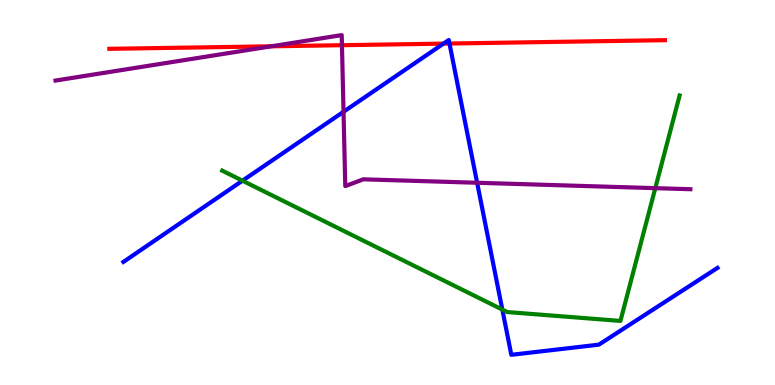[{'lines': ['blue', 'red'], 'intersections': [{'x': 5.72, 'y': 8.87}, {'x': 5.8, 'y': 8.87}]}, {'lines': ['green', 'red'], 'intersections': []}, {'lines': ['purple', 'red'], 'intersections': [{'x': 3.5, 'y': 8.8}, {'x': 4.41, 'y': 8.83}]}, {'lines': ['blue', 'green'], 'intersections': [{'x': 3.13, 'y': 5.31}, {'x': 6.48, 'y': 1.96}]}, {'lines': ['blue', 'purple'], 'intersections': [{'x': 4.43, 'y': 7.1}, {'x': 6.16, 'y': 5.25}]}, {'lines': ['green', 'purple'], 'intersections': [{'x': 8.46, 'y': 5.11}]}]